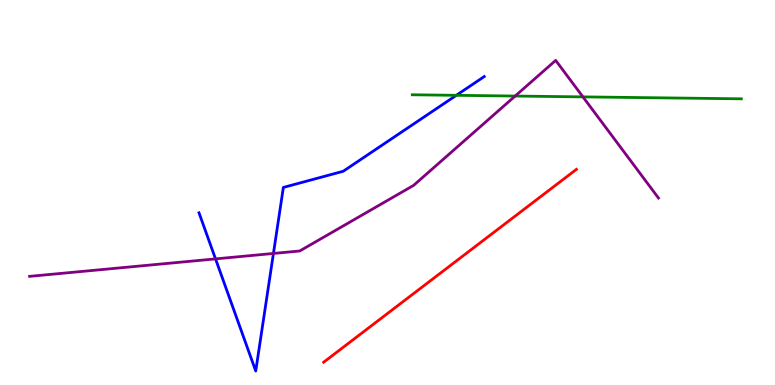[{'lines': ['blue', 'red'], 'intersections': []}, {'lines': ['green', 'red'], 'intersections': []}, {'lines': ['purple', 'red'], 'intersections': []}, {'lines': ['blue', 'green'], 'intersections': [{'x': 5.89, 'y': 7.52}]}, {'lines': ['blue', 'purple'], 'intersections': [{'x': 2.78, 'y': 3.28}, {'x': 3.53, 'y': 3.42}]}, {'lines': ['green', 'purple'], 'intersections': [{'x': 6.65, 'y': 7.51}, {'x': 7.52, 'y': 7.48}]}]